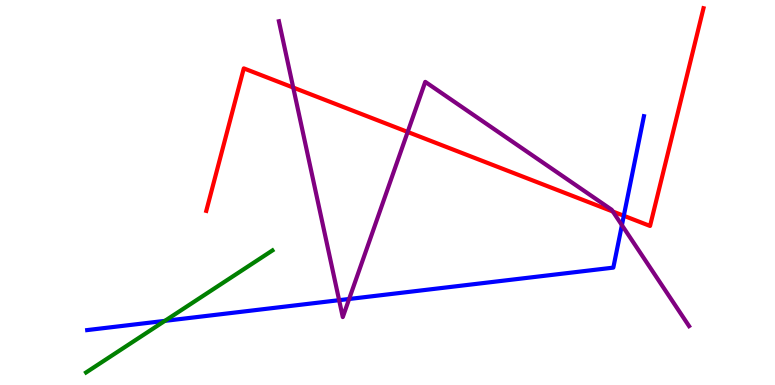[{'lines': ['blue', 'red'], 'intersections': [{'x': 8.05, 'y': 4.4}]}, {'lines': ['green', 'red'], 'intersections': []}, {'lines': ['purple', 'red'], 'intersections': [{'x': 3.78, 'y': 7.73}, {'x': 5.26, 'y': 6.57}, {'x': 7.91, 'y': 4.51}]}, {'lines': ['blue', 'green'], 'intersections': [{'x': 2.13, 'y': 1.67}]}, {'lines': ['blue', 'purple'], 'intersections': [{'x': 4.38, 'y': 2.2}, {'x': 4.5, 'y': 2.23}, {'x': 8.02, 'y': 4.15}]}, {'lines': ['green', 'purple'], 'intersections': []}]